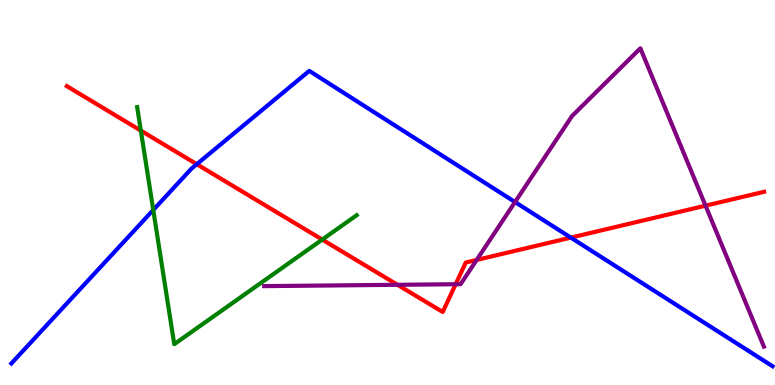[{'lines': ['blue', 'red'], 'intersections': [{'x': 2.54, 'y': 5.73}, {'x': 7.37, 'y': 3.83}]}, {'lines': ['green', 'red'], 'intersections': [{'x': 1.82, 'y': 6.61}, {'x': 4.16, 'y': 3.78}]}, {'lines': ['purple', 'red'], 'intersections': [{'x': 5.13, 'y': 2.6}, {'x': 5.88, 'y': 2.62}, {'x': 6.15, 'y': 3.25}, {'x': 9.1, 'y': 4.66}]}, {'lines': ['blue', 'green'], 'intersections': [{'x': 1.98, 'y': 4.55}]}, {'lines': ['blue', 'purple'], 'intersections': [{'x': 6.65, 'y': 4.75}]}, {'lines': ['green', 'purple'], 'intersections': []}]